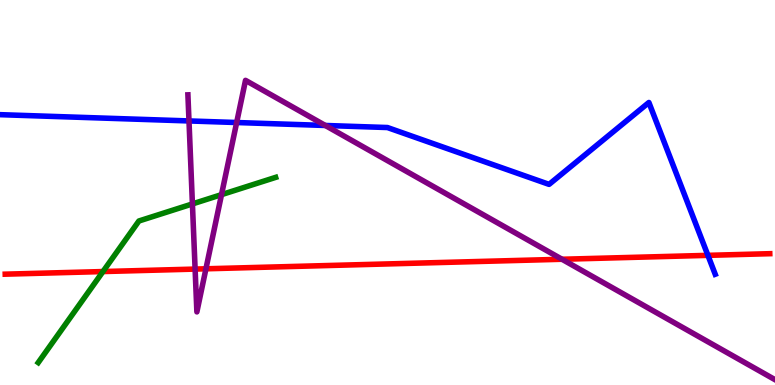[{'lines': ['blue', 'red'], 'intersections': [{'x': 9.13, 'y': 3.37}]}, {'lines': ['green', 'red'], 'intersections': [{'x': 1.33, 'y': 2.95}]}, {'lines': ['purple', 'red'], 'intersections': [{'x': 2.52, 'y': 3.01}, {'x': 2.66, 'y': 3.02}, {'x': 7.25, 'y': 3.27}]}, {'lines': ['blue', 'green'], 'intersections': []}, {'lines': ['blue', 'purple'], 'intersections': [{'x': 2.44, 'y': 6.86}, {'x': 3.05, 'y': 6.82}, {'x': 4.2, 'y': 6.74}]}, {'lines': ['green', 'purple'], 'intersections': [{'x': 2.48, 'y': 4.7}, {'x': 2.86, 'y': 4.94}]}]